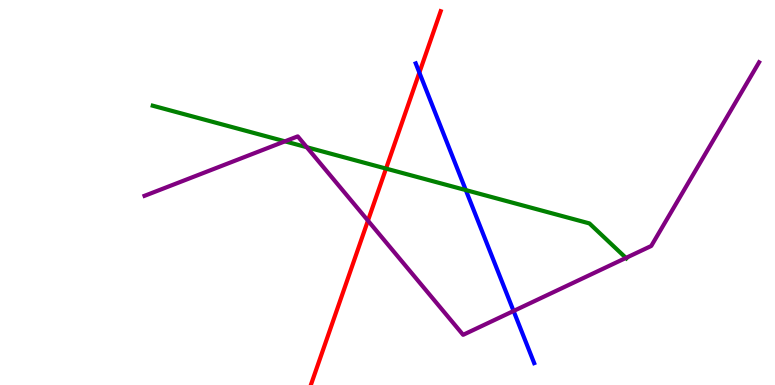[{'lines': ['blue', 'red'], 'intersections': [{'x': 5.41, 'y': 8.11}]}, {'lines': ['green', 'red'], 'intersections': [{'x': 4.98, 'y': 5.62}]}, {'lines': ['purple', 'red'], 'intersections': [{'x': 4.75, 'y': 4.27}]}, {'lines': ['blue', 'green'], 'intersections': [{'x': 6.01, 'y': 5.06}]}, {'lines': ['blue', 'purple'], 'intersections': [{'x': 6.63, 'y': 1.92}]}, {'lines': ['green', 'purple'], 'intersections': [{'x': 3.68, 'y': 6.33}, {'x': 3.96, 'y': 6.18}, {'x': 8.08, 'y': 3.3}]}]